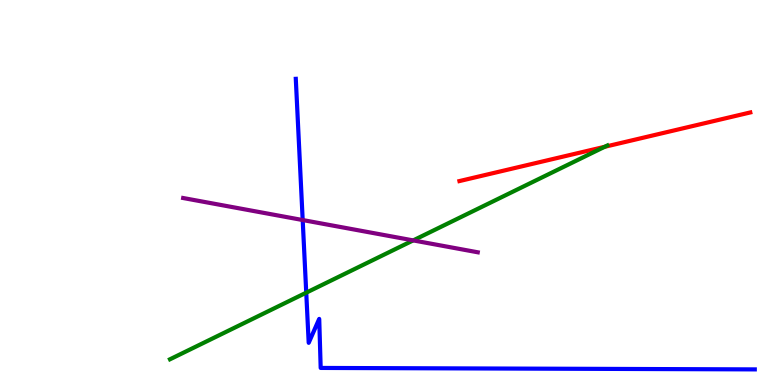[{'lines': ['blue', 'red'], 'intersections': []}, {'lines': ['green', 'red'], 'intersections': [{'x': 7.8, 'y': 6.19}]}, {'lines': ['purple', 'red'], 'intersections': []}, {'lines': ['blue', 'green'], 'intersections': [{'x': 3.95, 'y': 2.4}]}, {'lines': ['blue', 'purple'], 'intersections': [{'x': 3.91, 'y': 4.28}]}, {'lines': ['green', 'purple'], 'intersections': [{'x': 5.33, 'y': 3.76}]}]